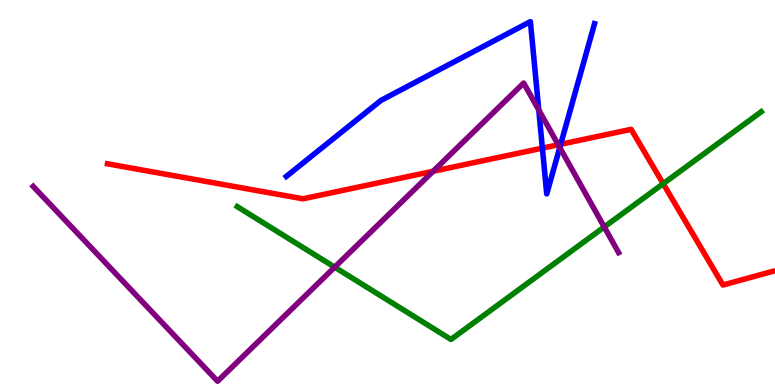[{'lines': ['blue', 'red'], 'intersections': [{'x': 7.0, 'y': 6.15}, {'x': 7.23, 'y': 6.25}]}, {'lines': ['green', 'red'], 'intersections': [{'x': 8.56, 'y': 5.23}]}, {'lines': ['purple', 'red'], 'intersections': [{'x': 5.59, 'y': 5.55}, {'x': 7.2, 'y': 6.24}]}, {'lines': ['blue', 'green'], 'intersections': []}, {'lines': ['blue', 'purple'], 'intersections': [{'x': 6.95, 'y': 7.14}, {'x': 7.22, 'y': 6.17}]}, {'lines': ['green', 'purple'], 'intersections': [{'x': 4.32, 'y': 3.06}, {'x': 7.8, 'y': 4.1}]}]